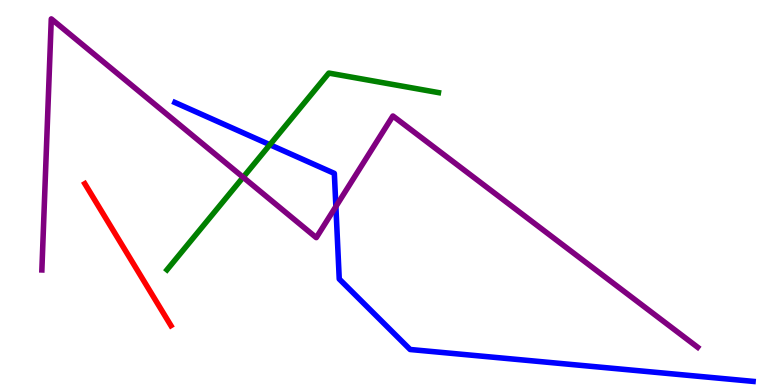[{'lines': ['blue', 'red'], 'intersections': []}, {'lines': ['green', 'red'], 'intersections': []}, {'lines': ['purple', 'red'], 'intersections': []}, {'lines': ['blue', 'green'], 'intersections': [{'x': 3.48, 'y': 6.24}]}, {'lines': ['blue', 'purple'], 'intersections': [{'x': 4.33, 'y': 4.64}]}, {'lines': ['green', 'purple'], 'intersections': [{'x': 3.14, 'y': 5.4}]}]